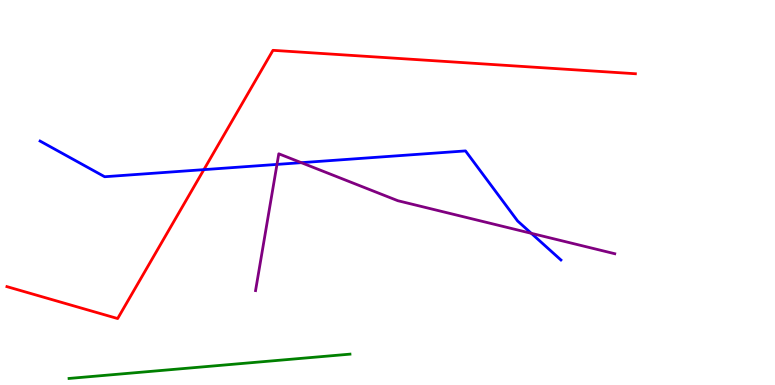[{'lines': ['blue', 'red'], 'intersections': [{'x': 2.63, 'y': 5.59}]}, {'lines': ['green', 'red'], 'intersections': []}, {'lines': ['purple', 'red'], 'intersections': []}, {'lines': ['blue', 'green'], 'intersections': []}, {'lines': ['blue', 'purple'], 'intersections': [{'x': 3.57, 'y': 5.73}, {'x': 3.89, 'y': 5.77}, {'x': 6.86, 'y': 3.94}]}, {'lines': ['green', 'purple'], 'intersections': []}]